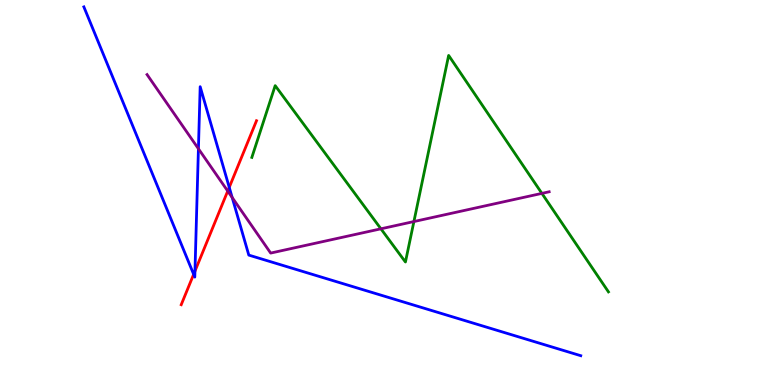[{'lines': ['blue', 'red'], 'intersections': [{'x': 2.5, 'y': 2.87}, {'x': 2.52, 'y': 2.96}, {'x': 2.96, 'y': 5.13}]}, {'lines': ['green', 'red'], 'intersections': []}, {'lines': ['purple', 'red'], 'intersections': [{'x': 2.94, 'y': 5.04}]}, {'lines': ['blue', 'green'], 'intersections': []}, {'lines': ['blue', 'purple'], 'intersections': [{'x': 2.56, 'y': 6.14}, {'x': 3.0, 'y': 4.87}]}, {'lines': ['green', 'purple'], 'intersections': [{'x': 4.92, 'y': 4.06}, {'x': 5.34, 'y': 4.25}, {'x': 6.99, 'y': 4.98}]}]